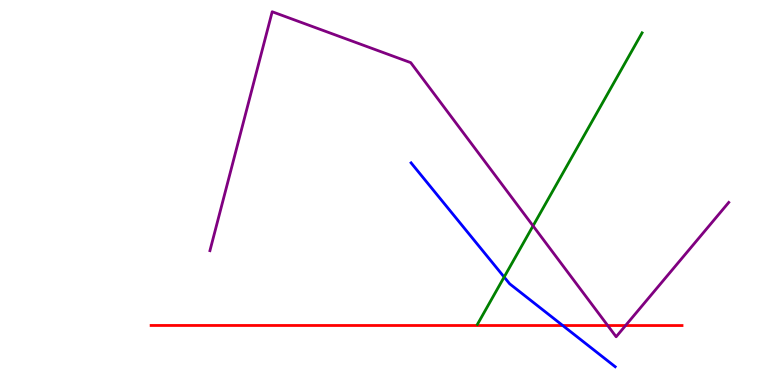[{'lines': ['blue', 'red'], 'intersections': [{'x': 7.26, 'y': 1.54}]}, {'lines': ['green', 'red'], 'intersections': []}, {'lines': ['purple', 'red'], 'intersections': [{'x': 7.84, 'y': 1.54}, {'x': 8.07, 'y': 1.54}]}, {'lines': ['blue', 'green'], 'intersections': [{'x': 6.51, 'y': 2.8}]}, {'lines': ['blue', 'purple'], 'intersections': []}, {'lines': ['green', 'purple'], 'intersections': [{'x': 6.88, 'y': 4.13}]}]